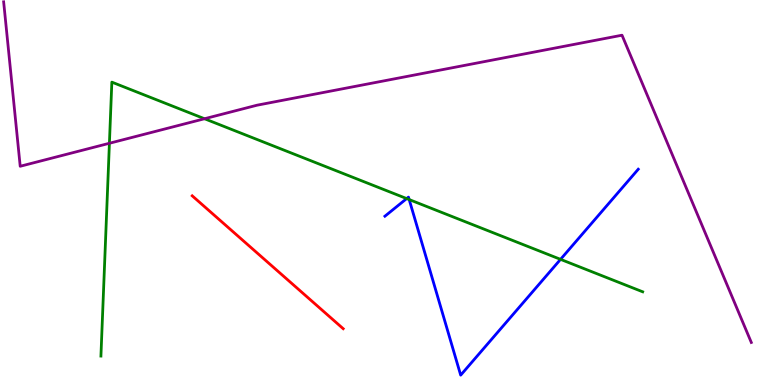[{'lines': ['blue', 'red'], 'intersections': []}, {'lines': ['green', 'red'], 'intersections': []}, {'lines': ['purple', 'red'], 'intersections': []}, {'lines': ['blue', 'green'], 'intersections': [{'x': 5.25, 'y': 4.84}, {'x': 5.28, 'y': 4.82}, {'x': 7.23, 'y': 3.26}]}, {'lines': ['blue', 'purple'], 'intersections': []}, {'lines': ['green', 'purple'], 'intersections': [{'x': 1.41, 'y': 6.28}, {'x': 2.64, 'y': 6.92}]}]